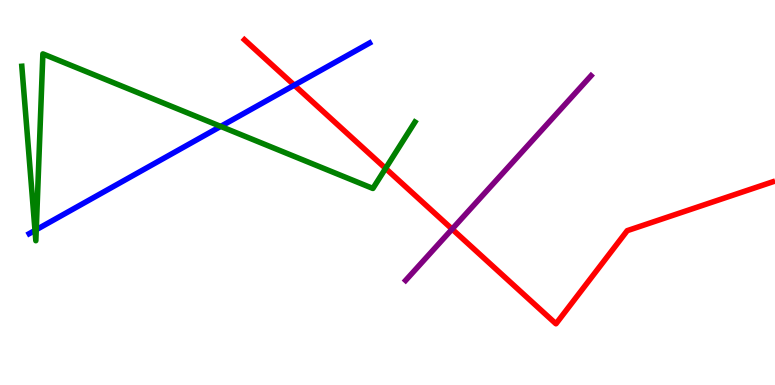[{'lines': ['blue', 'red'], 'intersections': [{'x': 3.8, 'y': 7.79}]}, {'lines': ['green', 'red'], 'intersections': [{'x': 4.98, 'y': 5.63}]}, {'lines': ['purple', 'red'], 'intersections': [{'x': 5.83, 'y': 4.05}]}, {'lines': ['blue', 'green'], 'intersections': [{'x': 0.452, 'y': 4.02}, {'x': 0.468, 'y': 4.03}, {'x': 2.85, 'y': 6.72}]}, {'lines': ['blue', 'purple'], 'intersections': []}, {'lines': ['green', 'purple'], 'intersections': []}]